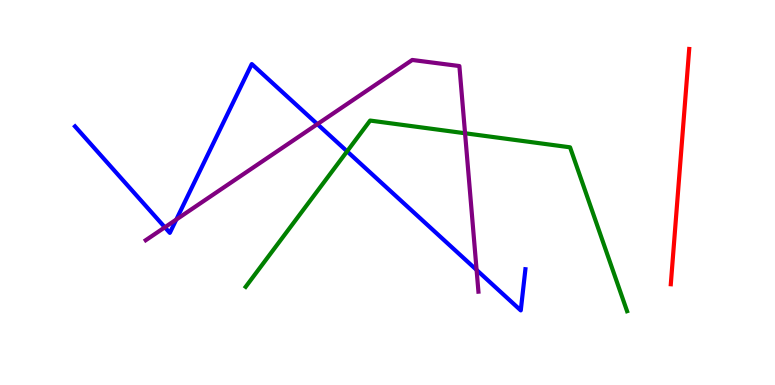[{'lines': ['blue', 'red'], 'intersections': []}, {'lines': ['green', 'red'], 'intersections': []}, {'lines': ['purple', 'red'], 'intersections': []}, {'lines': ['blue', 'green'], 'intersections': [{'x': 4.48, 'y': 6.07}]}, {'lines': ['blue', 'purple'], 'intersections': [{'x': 2.13, 'y': 4.1}, {'x': 2.27, 'y': 4.3}, {'x': 4.1, 'y': 6.78}, {'x': 6.15, 'y': 2.99}]}, {'lines': ['green', 'purple'], 'intersections': [{'x': 6.0, 'y': 6.54}]}]